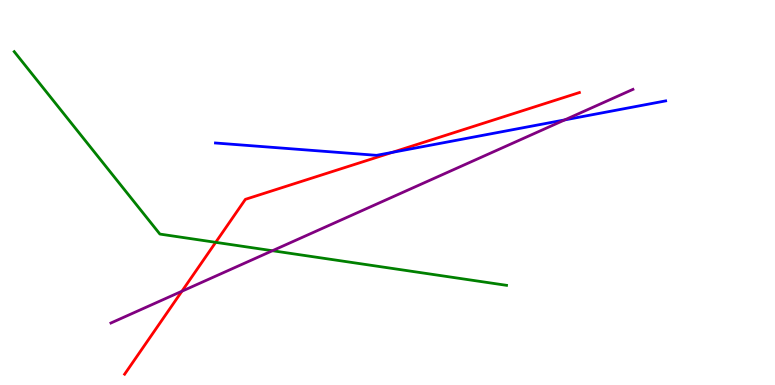[{'lines': ['blue', 'red'], 'intersections': [{'x': 5.06, 'y': 6.04}]}, {'lines': ['green', 'red'], 'intersections': [{'x': 2.78, 'y': 3.71}]}, {'lines': ['purple', 'red'], 'intersections': [{'x': 2.35, 'y': 2.44}]}, {'lines': ['blue', 'green'], 'intersections': []}, {'lines': ['blue', 'purple'], 'intersections': [{'x': 7.29, 'y': 6.89}]}, {'lines': ['green', 'purple'], 'intersections': [{'x': 3.52, 'y': 3.49}]}]